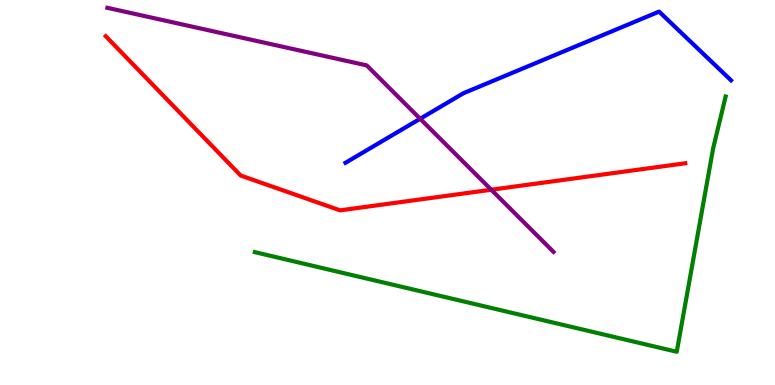[{'lines': ['blue', 'red'], 'intersections': []}, {'lines': ['green', 'red'], 'intersections': []}, {'lines': ['purple', 'red'], 'intersections': [{'x': 6.34, 'y': 5.07}]}, {'lines': ['blue', 'green'], 'intersections': []}, {'lines': ['blue', 'purple'], 'intersections': [{'x': 5.42, 'y': 6.92}]}, {'lines': ['green', 'purple'], 'intersections': []}]